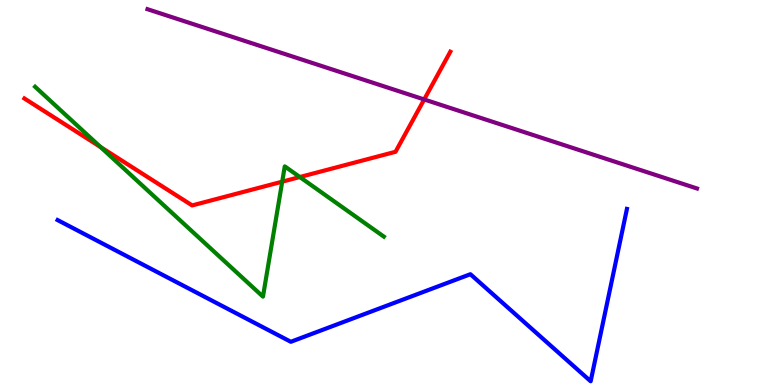[{'lines': ['blue', 'red'], 'intersections': []}, {'lines': ['green', 'red'], 'intersections': [{'x': 1.3, 'y': 6.18}, {'x': 3.64, 'y': 5.28}, {'x': 3.87, 'y': 5.4}]}, {'lines': ['purple', 'red'], 'intersections': [{'x': 5.47, 'y': 7.42}]}, {'lines': ['blue', 'green'], 'intersections': []}, {'lines': ['blue', 'purple'], 'intersections': []}, {'lines': ['green', 'purple'], 'intersections': []}]